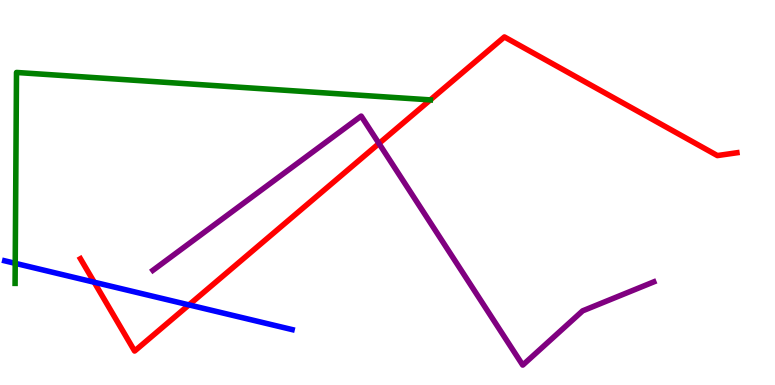[{'lines': ['blue', 'red'], 'intersections': [{'x': 1.22, 'y': 2.67}, {'x': 2.44, 'y': 2.08}]}, {'lines': ['green', 'red'], 'intersections': [{'x': 5.55, 'y': 7.41}]}, {'lines': ['purple', 'red'], 'intersections': [{'x': 4.89, 'y': 6.27}]}, {'lines': ['blue', 'green'], 'intersections': [{'x': 0.196, 'y': 3.16}]}, {'lines': ['blue', 'purple'], 'intersections': []}, {'lines': ['green', 'purple'], 'intersections': []}]